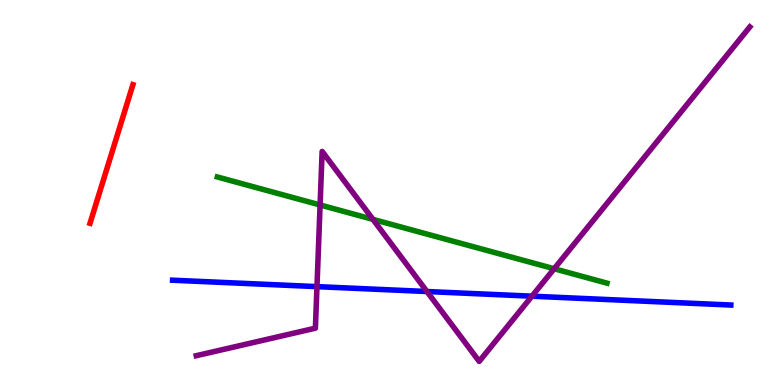[{'lines': ['blue', 'red'], 'intersections': []}, {'lines': ['green', 'red'], 'intersections': []}, {'lines': ['purple', 'red'], 'intersections': []}, {'lines': ['blue', 'green'], 'intersections': []}, {'lines': ['blue', 'purple'], 'intersections': [{'x': 4.09, 'y': 2.56}, {'x': 5.51, 'y': 2.43}, {'x': 6.86, 'y': 2.31}]}, {'lines': ['green', 'purple'], 'intersections': [{'x': 4.13, 'y': 4.68}, {'x': 4.81, 'y': 4.3}, {'x': 7.15, 'y': 3.02}]}]